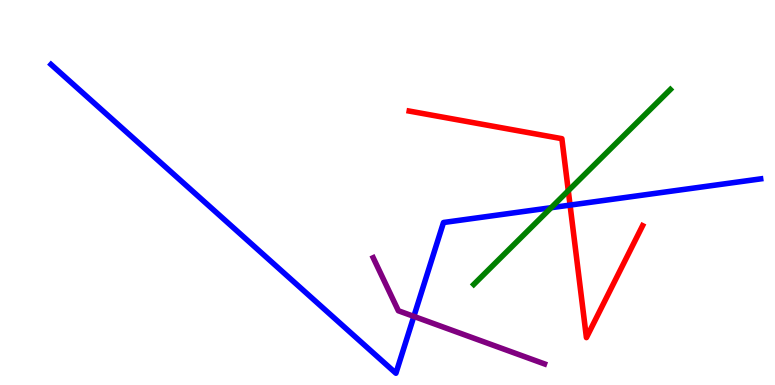[{'lines': ['blue', 'red'], 'intersections': [{'x': 7.36, 'y': 4.67}]}, {'lines': ['green', 'red'], 'intersections': [{'x': 7.33, 'y': 5.05}]}, {'lines': ['purple', 'red'], 'intersections': []}, {'lines': ['blue', 'green'], 'intersections': [{'x': 7.11, 'y': 4.61}]}, {'lines': ['blue', 'purple'], 'intersections': [{'x': 5.34, 'y': 1.78}]}, {'lines': ['green', 'purple'], 'intersections': []}]